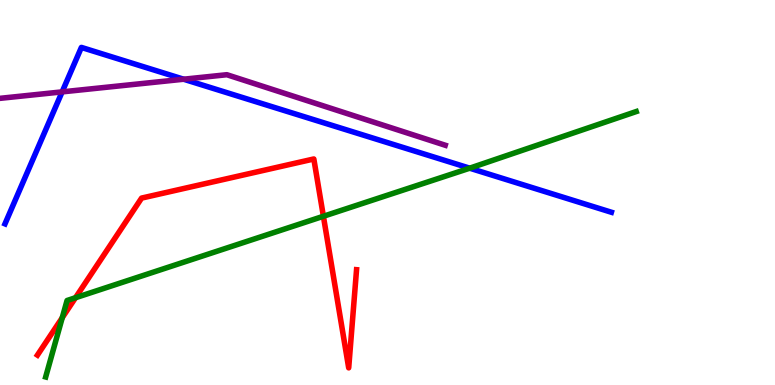[{'lines': ['blue', 'red'], 'intersections': []}, {'lines': ['green', 'red'], 'intersections': [{'x': 0.803, 'y': 1.75}, {'x': 0.974, 'y': 2.27}, {'x': 4.17, 'y': 4.38}]}, {'lines': ['purple', 'red'], 'intersections': []}, {'lines': ['blue', 'green'], 'intersections': [{'x': 6.06, 'y': 5.63}]}, {'lines': ['blue', 'purple'], 'intersections': [{'x': 0.802, 'y': 7.61}, {'x': 2.37, 'y': 7.94}]}, {'lines': ['green', 'purple'], 'intersections': []}]